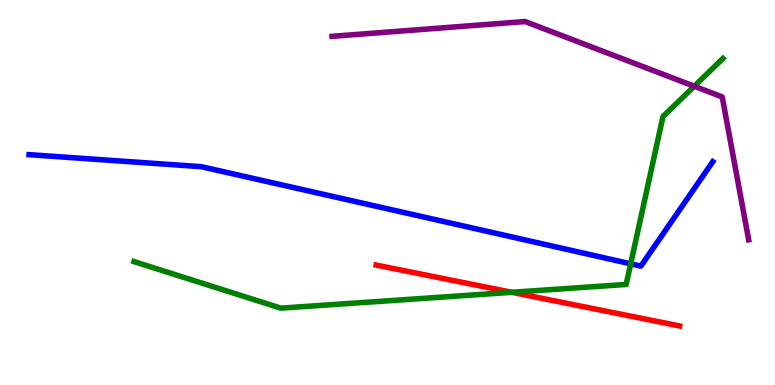[{'lines': ['blue', 'red'], 'intersections': []}, {'lines': ['green', 'red'], 'intersections': [{'x': 6.6, 'y': 2.41}]}, {'lines': ['purple', 'red'], 'intersections': []}, {'lines': ['blue', 'green'], 'intersections': [{'x': 8.14, 'y': 3.15}]}, {'lines': ['blue', 'purple'], 'intersections': []}, {'lines': ['green', 'purple'], 'intersections': [{'x': 8.96, 'y': 7.76}]}]